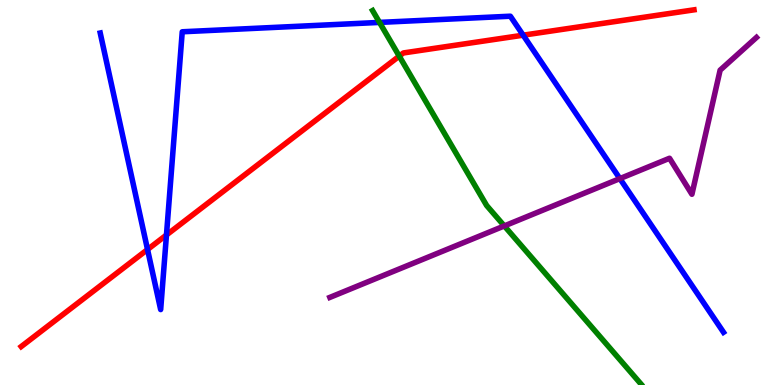[{'lines': ['blue', 'red'], 'intersections': [{'x': 1.9, 'y': 3.52}, {'x': 2.15, 'y': 3.9}, {'x': 6.75, 'y': 9.09}]}, {'lines': ['green', 'red'], 'intersections': [{'x': 5.15, 'y': 8.54}]}, {'lines': ['purple', 'red'], 'intersections': []}, {'lines': ['blue', 'green'], 'intersections': [{'x': 4.9, 'y': 9.42}]}, {'lines': ['blue', 'purple'], 'intersections': [{'x': 8.0, 'y': 5.36}]}, {'lines': ['green', 'purple'], 'intersections': [{'x': 6.51, 'y': 4.13}]}]